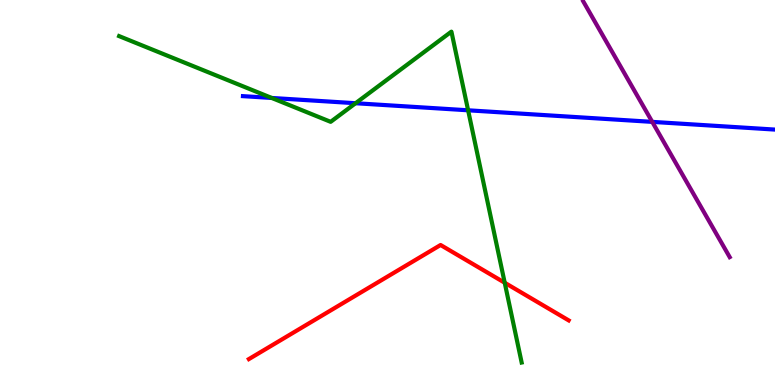[{'lines': ['blue', 'red'], 'intersections': []}, {'lines': ['green', 'red'], 'intersections': [{'x': 6.51, 'y': 2.66}]}, {'lines': ['purple', 'red'], 'intersections': []}, {'lines': ['blue', 'green'], 'intersections': [{'x': 3.51, 'y': 7.46}, {'x': 4.59, 'y': 7.32}, {'x': 6.04, 'y': 7.14}]}, {'lines': ['blue', 'purple'], 'intersections': [{'x': 8.42, 'y': 6.83}]}, {'lines': ['green', 'purple'], 'intersections': []}]